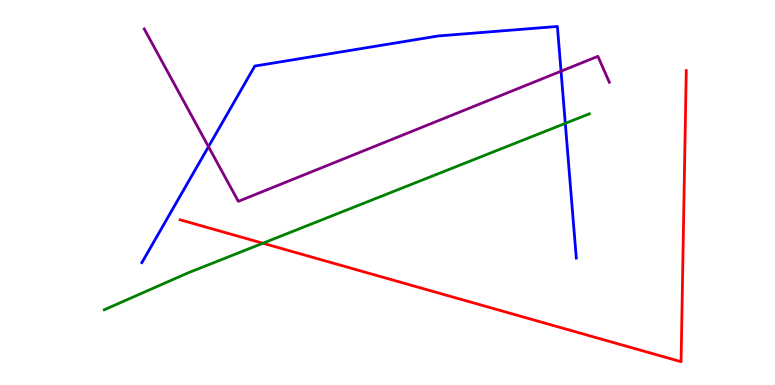[{'lines': ['blue', 'red'], 'intersections': []}, {'lines': ['green', 'red'], 'intersections': [{'x': 3.39, 'y': 3.68}]}, {'lines': ['purple', 'red'], 'intersections': []}, {'lines': ['blue', 'green'], 'intersections': [{'x': 7.29, 'y': 6.8}]}, {'lines': ['blue', 'purple'], 'intersections': [{'x': 2.69, 'y': 6.19}, {'x': 7.24, 'y': 8.15}]}, {'lines': ['green', 'purple'], 'intersections': []}]